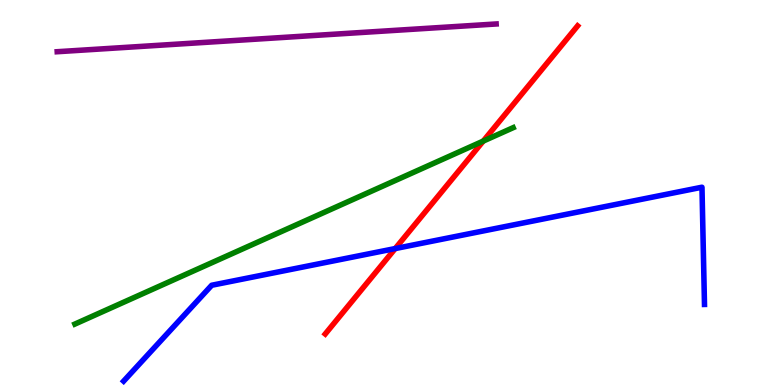[{'lines': ['blue', 'red'], 'intersections': [{'x': 5.1, 'y': 3.54}]}, {'lines': ['green', 'red'], 'intersections': [{'x': 6.24, 'y': 6.34}]}, {'lines': ['purple', 'red'], 'intersections': []}, {'lines': ['blue', 'green'], 'intersections': []}, {'lines': ['blue', 'purple'], 'intersections': []}, {'lines': ['green', 'purple'], 'intersections': []}]